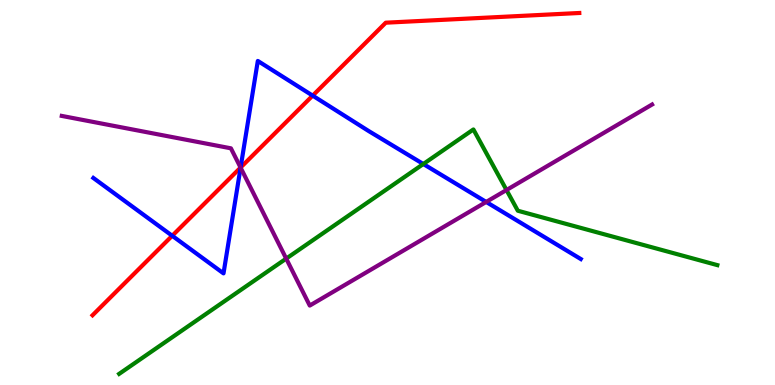[{'lines': ['blue', 'red'], 'intersections': [{'x': 2.22, 'y': 3.88}, {'x': 3.1, 'y': 5.65}, {'x': 4.03, 'y': 7.52}]}, {'lines': ['green', 'red'], 'intersections': []}, {'lines': ['purple', 'red'], 'intersections': [{'x': 3.1, 'y': 5.65}]}, {'lines': ['blue', 'green'], 'intersections': [{'x': 5.46, 'y': 5.74}]}, {'lines': ['blue', 'purple'], 'intersections': [{'x': 3.1, 'y': 5.65}, {'x': 6.27, 'y': 4.75}]}, {'lines': ['green', 'purple'], 'intersections': [{'x': 3.69, 'y': 3.28}, {'x': 6.54, 'y': 5.06}]}]